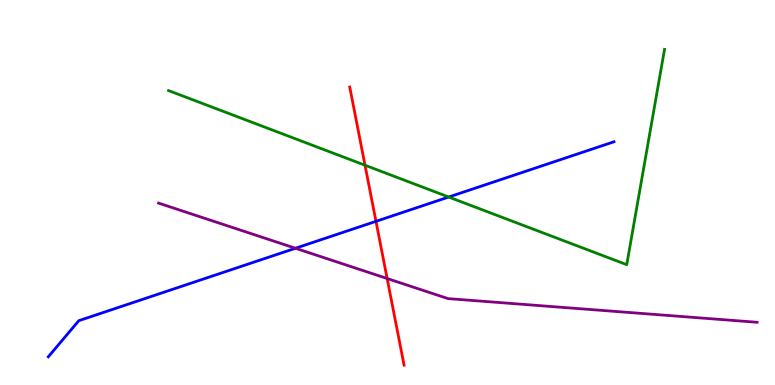[{'lines': ['blue', 'red'], 'intersections': [{'x': 4.85, 'y': 4.25}]}, {'lines': ['green', 'red'], 'intersections': [{'x': 4.71, 'y': 5.71}]}, {'lines': ['purple', 'red'], 'intersections': [{'x': 5.0, 'y': 2.77}]}, {'lines': ['blue', 'green'], 'intersections': [{'x': 5.79, 'y': 4.88}]}, {'lines': ['blue', 'purple'], 'intersections': [{'x': 3.81, 'y': 3.55}]}, {'lines': ['green', 'purple'], 'intersections': []}]